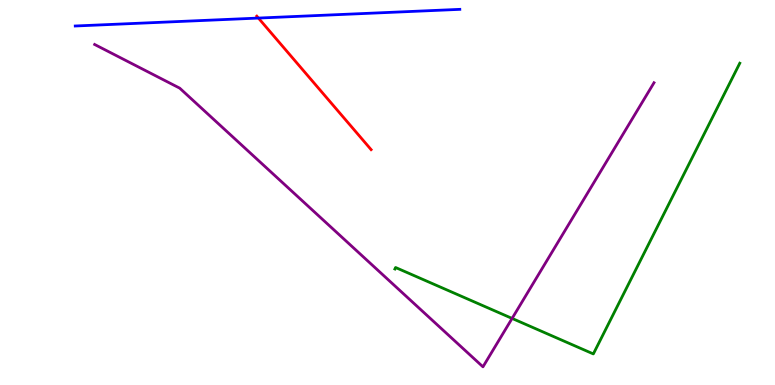[{'lines': ['blue', 'red'], 'intersections': [{'x': 3.33, 'y': 9.53}]}, {'lines': ['green', 'red'], 'intersections': []}, {'lines': ['purple', 'red'], 'intersections': []}, {'lines': ['blue', 'green'], 'intersections': []}, {'lines': ['blue', 'purple'], 'intersections': []}, {'lines': ['green', 'purple'], 'intersections': [{'x': 6.61, 'y': 1.73}]}]